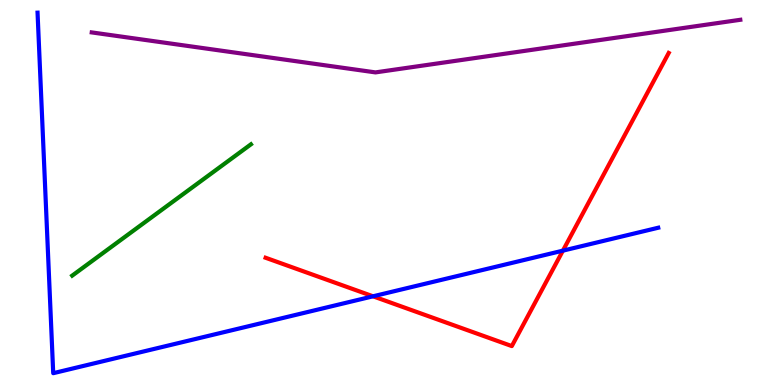[{'lines': ['blue', 'red'], 'intersections': [{'x': 4.81, 'y': 2.3}, {'x': 7.26, 'y': 3.49}]}, {'lines': ['green', 'red'], 'intersections': []}, {'lines': ['purple', 'red'], 'intersections': []}, {'lines': ['blue', 'green'], 'intersections': []}, {'lines': ['blue', 'purple'], 'intersections': []}, {'lines': ['green', 'purple'], 'intersections': []}]